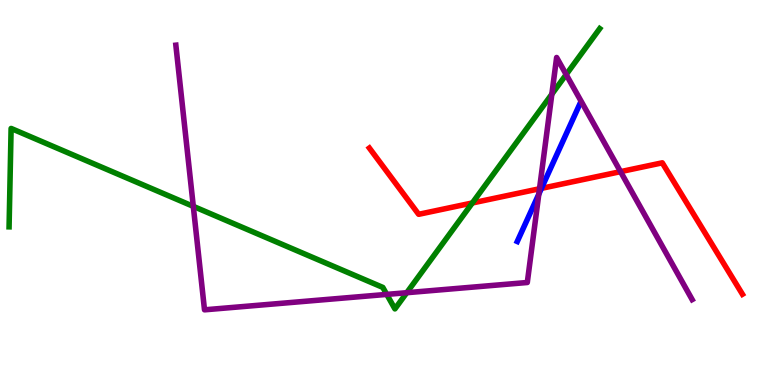[{'lines': ['blue', 'red'], 'intersections': [{'x': 6.99, 'y': 5.11}]}, {'lines': ['green', 'red'], 'intersections': [{'x': 6.09, 'y': 4.73}]}, {'lines': ['purple', 'red'], 'intersections': [{'x': 6.96, 'y': 5.1}, {'x': 8.01, 'y': 5.54}]}, {'lines': ['blue', 'green'], 'intersections': []}, {'lines': ['blue', 'purple'], 'intersections': [{'x': 6.95, 'y': 4.96}]}, {'lines': ['green', 'purple'], 'intersections': [{'x': 2.49, 'y': 4.64}, {'x': 4.99, 'y': 2.35}, {'x': 5.25, 'y': 2.4}, {'x': 7.12, 'y': 7.55}, {'x': 7.31, 'y': 8.06}]}]